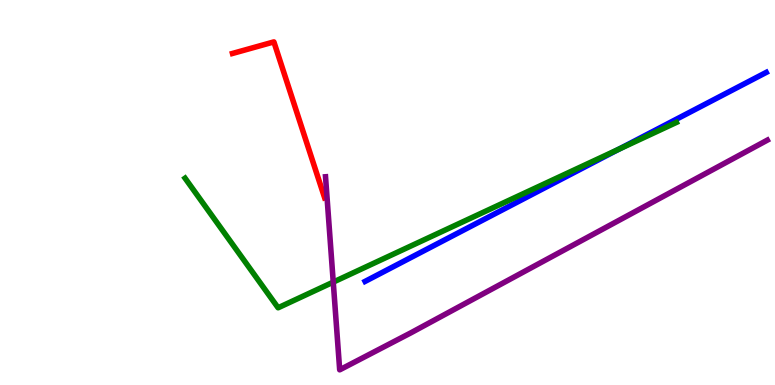[{'lines': ['blue', 'red'], 'intersections': []}, {'lines': ['green', 'red'], 'intersections': []}, {'lines': ['purple', 'red'], 'intersections': []}, {'lines': ['blue', 'green'], 'intersections': [{'x': 7.98, 'y': 6.12}]}, {'lines': ['blue', 'purple'], 'intersections': []}, {'lines': ['green', 'purple'], 'intersections': [{'x': 4.3, 'y': 2.67}]}]